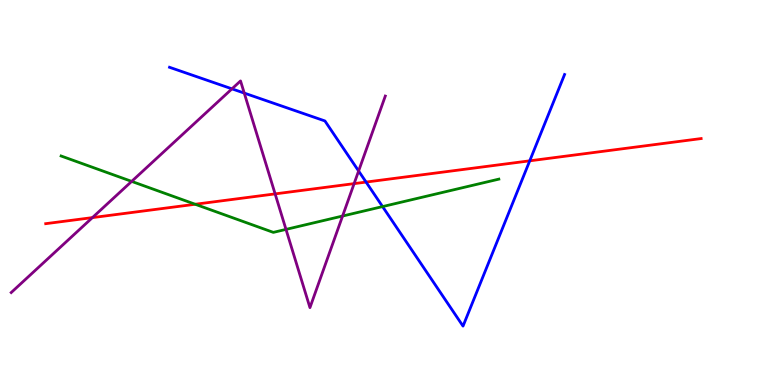[{'lines': ['blue', 'red'], 'intersections': [{'x': 4.72, 'y': 5.27}, {'x': 6.84, 'y': 5.82}]}, {'lines': ['green', 'red'], 'intersections': [{'x': 2.52, 'y': 4.69}]}, {'lines': ['purple', 'red'], 'intersections': [{'x': 1.19, 'y': 4.35}, {'x': 3.55, 'y': 4.96}, {'x': 4.57, 'y': 5.23}]}, {'lines': ['blue', 'green'], 'intersections': [{'x': 4.94, 'y': 4.63}]}, {'lines': ['blue', 'purple'], 'intersections': [{'x': 2.99, 'y': 7.69}, {'x': 3.15, 'y': 7.58}, {'x': 4.63, 'y': 5.56}]}, {'lines': ['green', 'purple'], 'intersections': [{'x': 1.7, 'y': 5.29}, {'x': 3.69, 'y': 4.04}, {'x': 4.42, 'y': 4.39}]}]